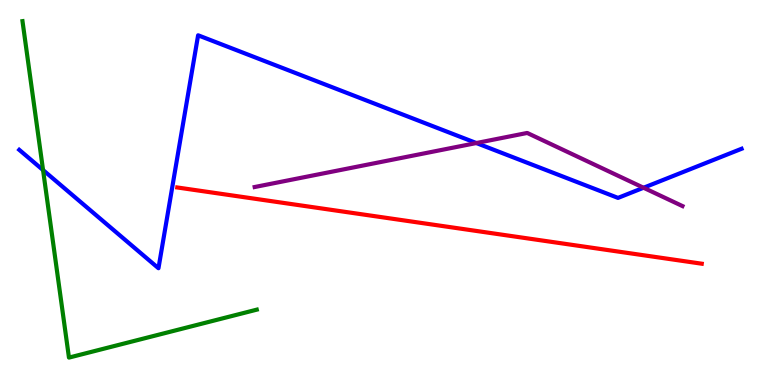[{'lines': ['blue', 'red'], 'intersections': []}, {'lines': ['green', 'red'], 'intersections': []}, {'lines': ['purple', 'red'], 'intersections': []}, {'lines': ['blue', 'green'], 'intersections': [{'x': 0.556, 'y': 5.58}]}, {'lines': ['blue', 'purple'], 'intersections': [{'x': 6.15, 'y': 6.28}, {'x': 8.3, 'y': 5.12}]}, {'lines': ['green', 'purple'], 'intersections': []}]